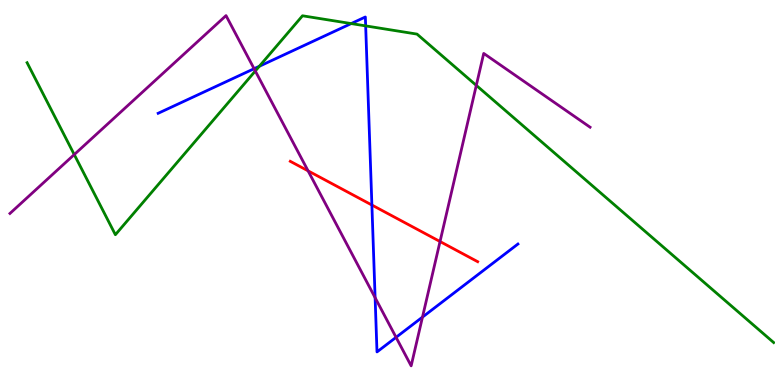[{'lines': ['blue', 'red'], 'intersections': [{'x': 4.8, 'y': 4.67}]}, {'lines': ['green', 'red'], 'intersections': []}, {'lines': ['purple', 'red'], 'intersections': [{'x': 3.98, 'y': 5.56}, {'x': 5.68, 'y': 3.73}]}, {'lines': ['blue', 'green'], 'intersections': [{'x': 3.35, 'y': 8.28}, {'x': 4.53, 'y': 9.39}, {'x': 4.72, 'y': 9.33}]}, {'lines': ['blue', 'purple'], 'intersections': [{'x': 3.28, 'y': 8.22}, {'x': 4.84, 'y': 2.27}, {'x': 5.11, 'y': 1.24}, {'x': 5.45, 'y': 1.76}]}, {'lines': ['green', 'purple'], 'intersections': [{'x': 0.958, 'y': 5.99}, {'x': 3.29, 'y': 8.16}, {'x': 6.15, 'y': 7.78}]}]